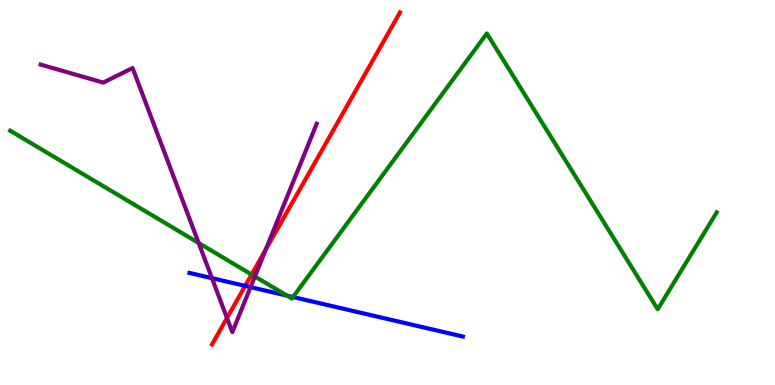[{'lines': ['blue', 'red'], 'intersections': [{'x': 3.16, 'y': 2.57}]}, {'lines': ['green', 'red'], 'intersections': [{'x': 3.25, 'y': 2.87}]}, {'lines': ['purple', 'red'], 'intersections': [{'x': 2.93, 'y': 1.74}, {'x': 3.43, 'y': 3.52}]}, {'lines': ['blue', 'green'], 'intersections': [{'x': 3.7, 'y': 2.32}, {'x': 3.78, 'y': 2.29}]}, {'lines': ['blue', 'purple'], 'intersections': [{'x': 2.73, 'y': 2.78}, {'x': 3.23, 'y': 2.54}]}, {'lines': ['green', 'purple'], 'intersections': [{'x': 2.56, 'y': 3.69}, {'x': 3.29, 'y': 2.82}]}]